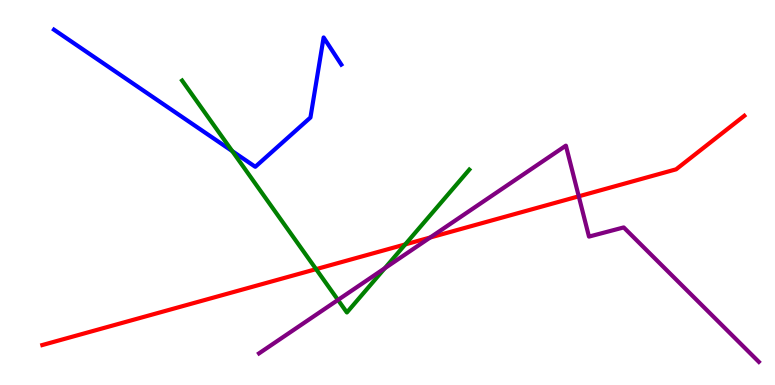[{'lines': ['blue', 'red'], 'intersections': []}, {'lines': ['green', 'red'], 'intersections': [{'x': 4.08, 'y': 3.01}, {'x': 5.23, 'y': 3.65}]}, {'lines': ['purple', 'red'], 'intersections': [{'x': 5.55, 'y': 3.83}, {'x': 7.47, 'y': 4.9}]}, {'lines': ['blue', 'green'], 'intersections': [{'x': 3.0, 'y': 6.08}]}, {'lines': ['blue', 'purple'], 'intersections': []}, {'lines': ['green', 'purple'], 'intersections': [{'x': 4.36, 'y': 2.21}, {'x': 4.97, 'y': 3.03}]}]